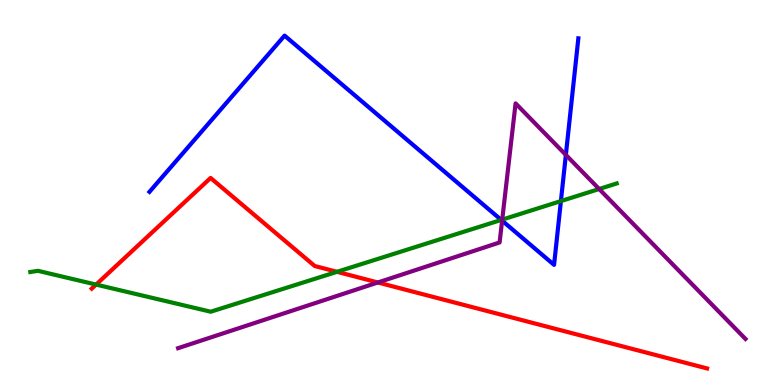[{'lines': ['blue', 'red'], 'intersections': []}, {'lines': ['green', 'red'], 'intersections': [{'x': 1.24, 'y': 2.61}, {'x': 4.35, 'y': 2.94}]}, {'lines': ['purple', 'red'], 'intersections': [{'x': 4.88, 'y': 2.66}]}, {'lines': ['blue', 'green'], 'intersections': [{'x': 6.47, 'y': 4.29}, {'x': 7.24, 'y': 4.78}]}, {'lines': ['blue', 'purple'], 'intersections': [{'x': 6.48, 'y': 4.27}, {'x': 7.3, 'y': 5.98}]}, {'lines': ['green', 'purple'], 'intersections': [{'x': 6.48, 'y': 4.3}, {'x': 7.73, 'y': 5.09}]}]